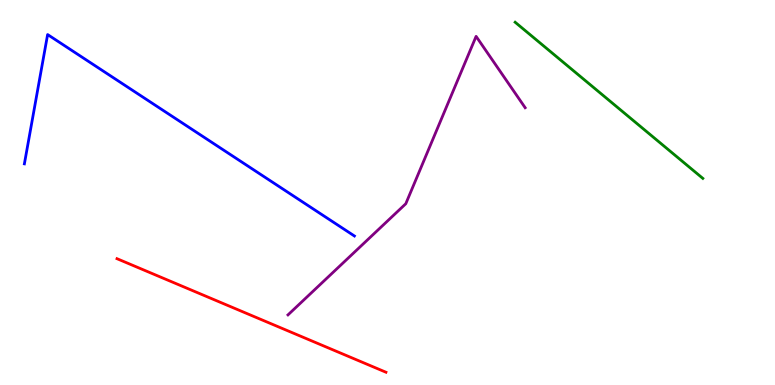[{'lines': ['blue', 'red'], 'intersections': []}, {'lines': ['green', 'red'], 'intersections': []}, {'lines': ['purple', 'red'], 'intersections': []}, {'lines': ['blue', 'green'], 'intersections': []}, {'lines': ['blue', 'purple'], 'intersections': []}, {'lines': ['green', 'purple'], 'intersections': []}]